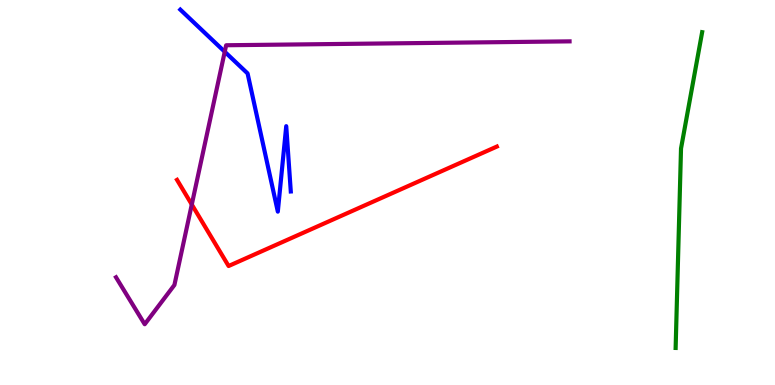[{'lines': ['blue', 'red'], 'intersections': []}, {'lines': ['green', 'red'], 'intersections': []}, {'lines': ['purple', 'red'], 'intersections': [{'x': 2.47, 'y': 4.69}]}, {'lines': ['blue', 'green'], 'intersections': []}, {'lines': ['blue', 'purple'], 'intersections': [{'x': 2.9, 'y': 8.66}]}, {'lines': ['green', 'purple'], 'intersections': []}]